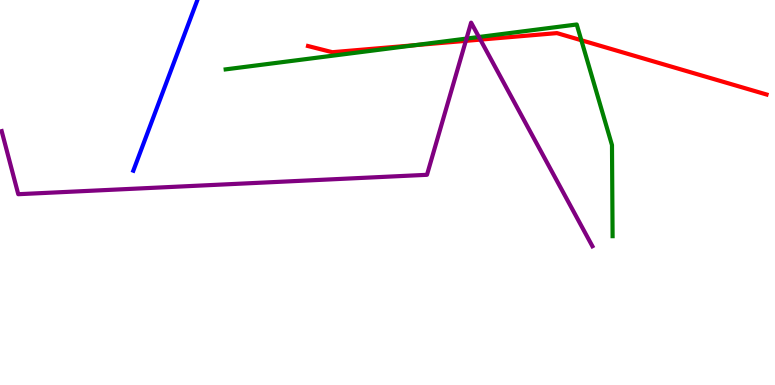[{'lines': ['blue', 'red'], 'intersections': []}, {'lines': ['green', 'red'], 'intersections': [{'x': 5.35, 'y': 8.83}, {'x': 7.5, 'y': 8.95}]}, {'lines': ['purple', 'red'], 'intersections': [{'x': 6.01, 'y': 8.94}, {'x': 6.2, 'y': 8.97}]}, {'lines': ['blue', 'green'], 'intersections': []}, {'lines': ['blue', 'purple'], 'intersections': []}, {'lines': ['green', 'purple'], 'intersections': [{'x': 6.02, 'y': 9.0}, {'x': 6.18, 'y': 9.04}]}]